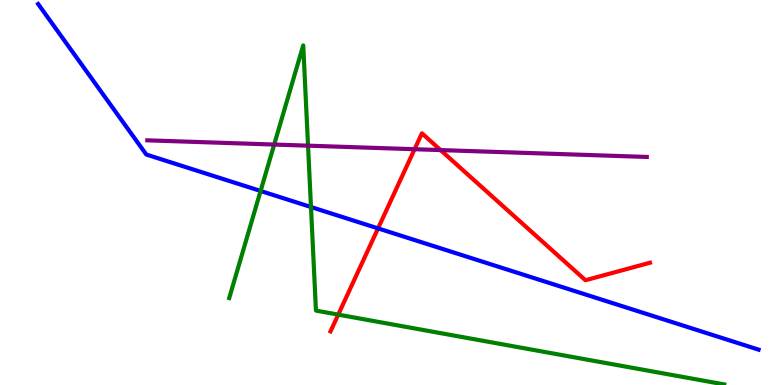[{'lines': ['blue', 'red'], 'intersections': [{'x': 4.88, 'y': 4.07}]}, {'lines': ['green', 'red'], 'intersections': [{'x': 4.36, 'y': 1.83}]}, {'lines': ['purple', 'red'], 'intersections': [{'x': 5.35, 'y': 6.12}, {'x': 5.68, 'y': 6.1}]}, {'lines': ['blue', 'green'], 'intersections': [{'x': 3.36, 'y': 5.04}, {'x': 4.01, 'y': 4.62}]}, {'lines': ['blue', 'purple'], 'intersections': []}, {'lines': ['green', 'purple'], 'intersections': [{'x': 3.54, 'y': 6.25}, {'x': 3.97, 'y': 6.22}]}]